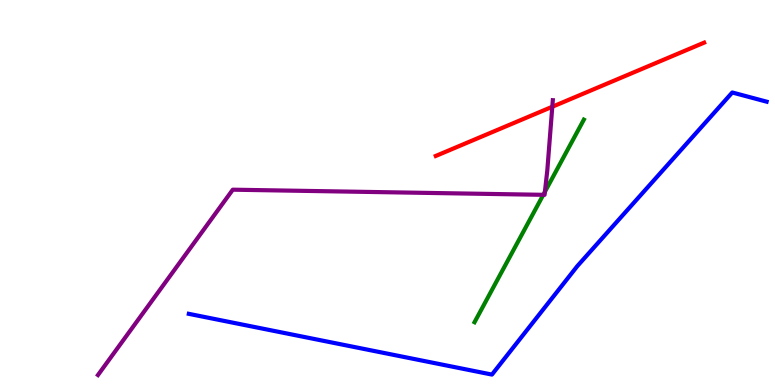[{'lines': ['blue', 'red'], 'intersections': []}, {'lines': ['green', 'red'], 'intersections': []}, {'lines': ['purple', 'red'], 'intersections': [{'x': 7.13, 'y': 7.23}]}, {'lines': ['blue', 'green'], 'intersections': []}, {'lines': ['blue', 'purple'], 'intersections': []}, {'lines': ['green', 'purple'], 'intersections': [{'x': 7.01, 'y': 4.94}, {'x': 7.03, 'y': 5.02}]}]